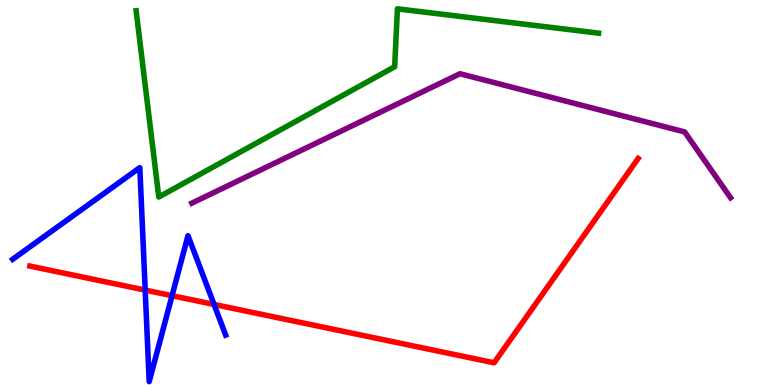[{'lines': ['blue', 'red'], 'intersections': [{'x': 1.87, 'y': 2.46}, {'x': 2.22, 'y': 2.32}, {'x': 2.76, 'y': 2.09}]}, {'lines': ['green', 'red'], 'intersections': []}, {'lines': ['purple', 'red'], 'intersections': []}, {'lines': ['blue', 'green'], 'intersections': []}, {'lines': ['blue', 'purple'], 'intersections': []}, {'lines': ['green', 'purple'], 'intersections': []}]